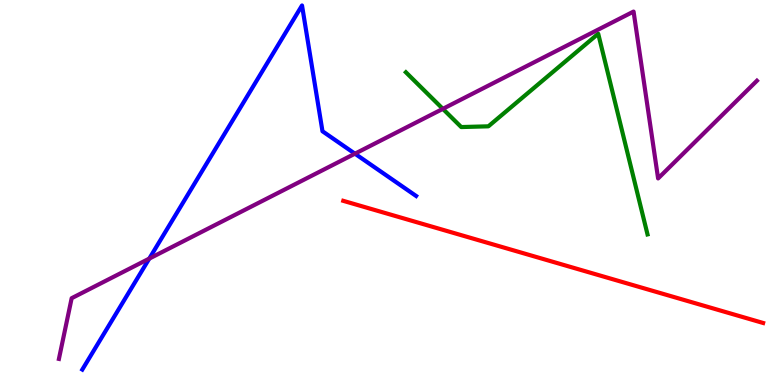[{'lines': ['blue', 'red'], 'intersections': []}, {'lines': ['green', 'red'], 'intersections': []}, {'lines': ['purple', 'red'], 'intersections': []}, {'lines': ['blue', 'green'], 'intersections': []}, {'lines': ['blue', 'purple'], 'intersections': [{'x': 1.93, 'y': 3.28}, {'x': 4.58, 'y': 6.01}]}, {'lines': ['green', 'purple'], 'intersections': [{'x': 5.71, 'y': 7.17}]}]